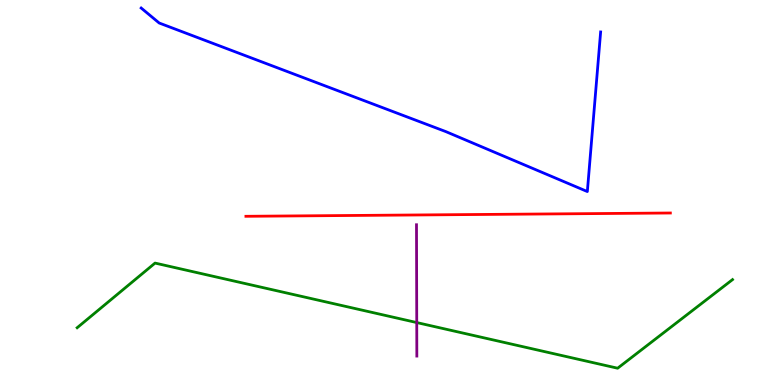[{'lines': ['blue', 'red'], 'intersections': []}, {'lines': ['green', 'red'], 'intersections': []}, {'lines': ['purple', 'red'], 'intersections': []}, {'lines': ['blue', 'green'], 'intersections': []}, {'lines': ['blue', 'purple'], 'intersections': []}, {'lines': ['green', 'purple'], 'intersections': [{'x': 5.38, 'y': 1.62}]}]